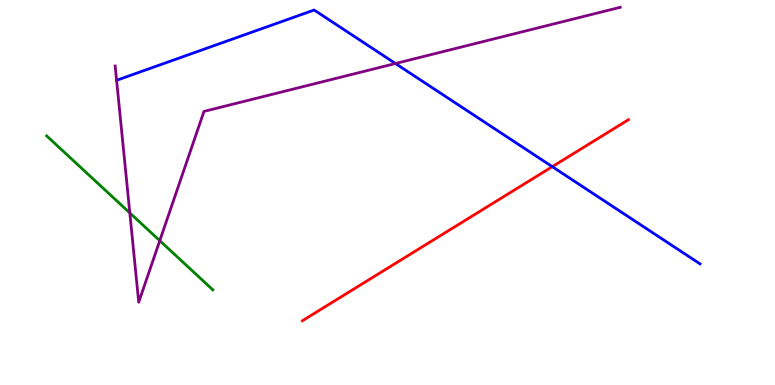[{'lines': ['blue', 'red'], 'intersections': [{'x': 7.13, 'y': 5.67}]}, {'lines': ['green', 'red'], 'intersections': []}, {'lines': ['purple', 'red'], 'intersections': []}, {'lines': ['blue', 'green'], 'intersections': []}, {'lines': ['blue', 'purple'], 'intersections': [{'x': 1.5, 'y': 7.91}, {'x': 5.1, 'y': 8.35}]}, {'lines': ['green', 'purple'], 'intersections': [{'x': 1.68, 'y': 4.47}, {'x': 2.06, 'y': 3.75}]}]